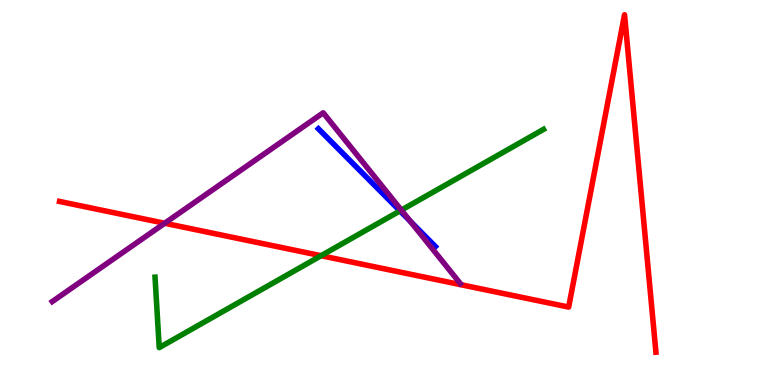[{'lines': ['blue', 'red'], 'intersections': []}, {'lines': ['green', 'red'], 'intersections': [{'x': 4.14, 'y': 3.36}]}, {'lines': ['purple', 'red'], 'intersections': [{'x': 2.12, 'y': 4.2}]}, {'lines': ['blue', 'green'], 'intersections': [{'x': 5.16, 'y': 4.52}]}, {'lines': ['blue', 'purple'], 'intersections': [{'x': 5.29, 'y': 4.25}]}, {'lines': ['green', 'purple'], 'intersections': [{'x': 5.18, 'y': 4.54}]}]